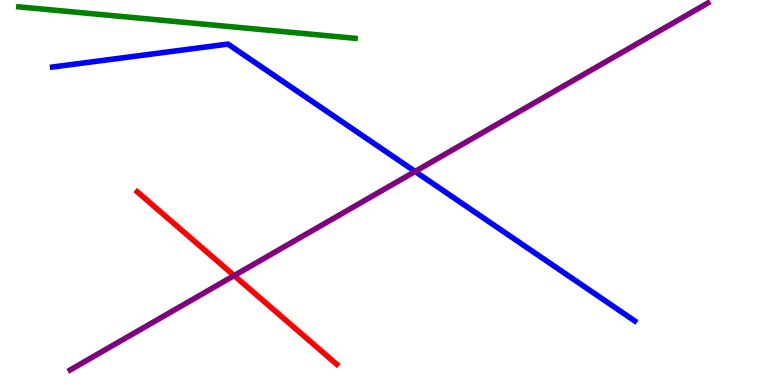[{'lines': ['blue', 'red'], 'intersections': []}, {'lines': ['green', 'red'], 'intersections': []}, {'lines': ['purple', 'red'], 'intersections': [{'x': 3.02, 'y': 2.84}]}, {'lines': ['blue', 'green'], 'intersections': []}, {'lines': ['blue', 'purple'], 'intersections': [{'x': 5.36, 'y': 5.55}]}, {'lines': ['green', 'purple'], 'intersections': []}]